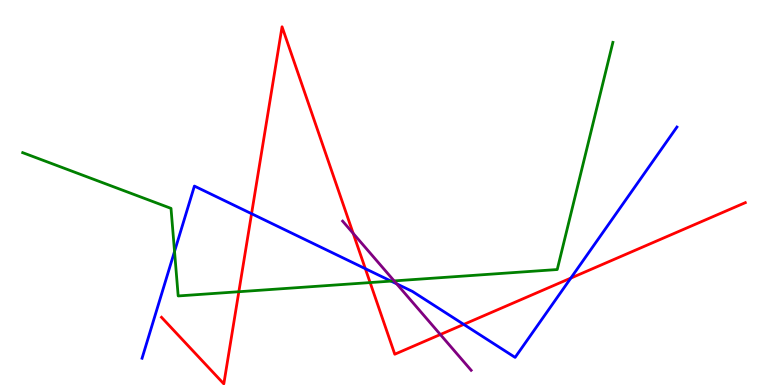[{'lines': ['blue', 'red'], 'intersections': [{'x': 3.25, 'y': 4.45}, {'x': 4.71, 'y': 3.02}, {'x': 5.98, 'y': 1.57}, {'x': 7.37, 'y': 2.78}]}, {'lines': ['green', 'red'], 'intersections': [{'x': 3.08, 'y': 2.42}, {'x': 4.78, 'y': 2.66}]}, {'lines': ['purple', 'red'], 'intersections': [{'x': 4.56, 'y': 3.94}, {'x': 5.68, 'y': 1.31}]}, {'lines': ['blue', 'green'], 'intersections': [{'x': 2.25, 'y': 3.47}, {'x': 5.05, 'y': 2.7}]}, {'lines': ['blue', 'purple'], 'intersections': [{'x': 5.12, 'y': 2.63}]}, {'lines': ['green', 'purple'], 'intersections': [{'x': 5.09, 'y': 2.7}]}]